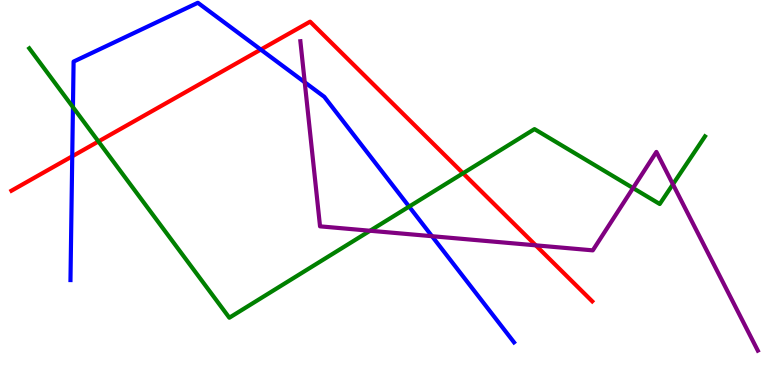[{'lines': ['blue', 'red'], 'intersections': [{'x': 0.932, 'y': 5.94}, {'x': 3.36, 'y': 8.71}]}, {'lines': ['green', 'red'], 'intersections': [{'x': 1.27, 'y': 6.33}, {'x': 5.97, 'y': 5.5}]}, {'lines': ['purple', 'red'], 'intersections': [{'x': 6.91, 'y': 3.63}]}, {'lines': ['blue', 'green'], 'intersections': [{'x': 0.941, 'y': 7.22}, {'x': 5.28, 'y': 4.63}]}, {'lines': ['blue', 'purple'], 'intersections': [{'x': 3.93, 'y': 7.86}, {'x': 5.57, 'y': 3.86}]}, {'lines': ['green', 'purple'], 'intersections': [{'x': 4.77, 'y': 4.01}, {'x': 8.17, 'y': 5.12}, {'x': 8.68, 'y': 5.21}]}]